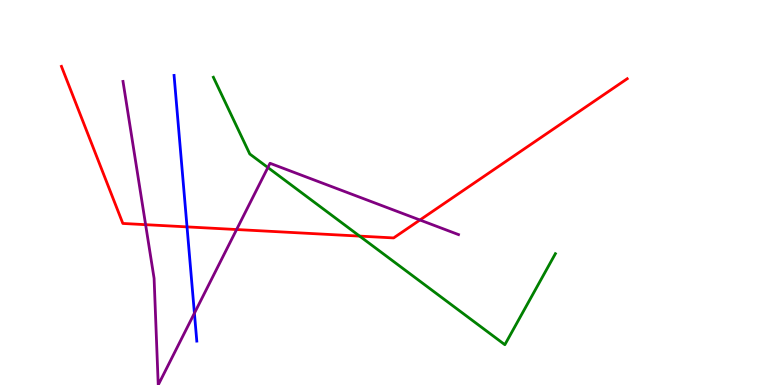[{'lines': ['blue', 'red'], 'intersections': [{'x': 2.41, 'y': 4.11}]}, {'lines': ['green', 'red'], 'intersections': [{'x': 4.64, 'y': 3.87}]}, {'lines': ['purple', 'red'], 'intersections': [{'x': 1.88, 'y': 4.16}, {'x': 3.05, 'y': 4.04}, {'x': 5.42, 'y': 4.29}]}, {'lines': ['blue', 'green'], 'intersections': []}, {'lines': ['blue', 'purple'], 'intersections': [{'x': 2.51, 'y': 1.86}]}, {'lines': ['green', 'purple'], 'intersections': [{'x': 3.46, 'y': 5.65}]}]